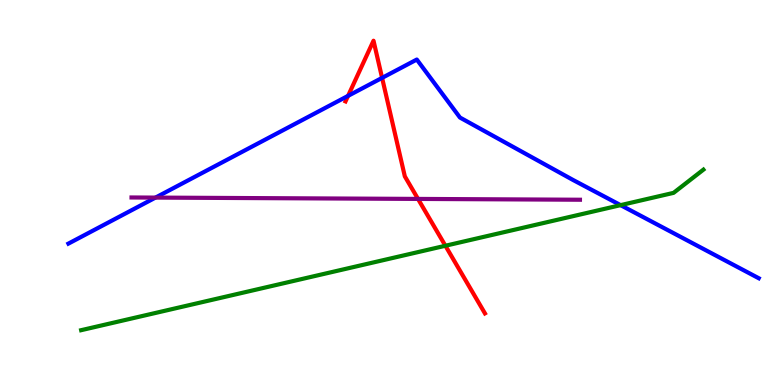[{'lines': ['blue', 'red'], 'intersections': [{'x': 4.49, 'y': 7.51}, {'x': 4.93, 'y': 7.98}]}, {'lines': ['green', 'red'], 'intersections': [{'x': 5.75, 'y': 3.62}]}, {'lines': ['purple', 'red'], 'intersections': [{'x': 5.39, 'y': 4.83}]}, {'lines': ['blue', 'green'], 'intersections': [{'x': 8.01, 'y': 4.67}]}, {'lines': ['blue', 'purple'], 'intersections': [{'x': 2.01, 'y': 4.87}]}, {'lines': ['green', 'purple'], 'intersections': []}]